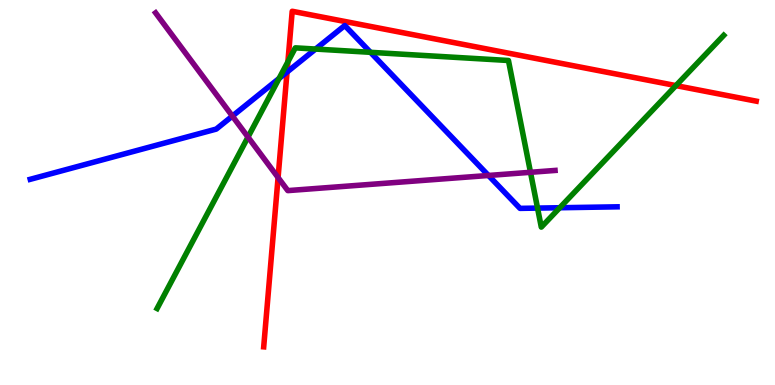[{'lines': ['blue', 'red'], 'intersections': [{'x': 3.7, 'y': 8.13}]}, {'lines': ['green', 'red'], 'intersections': [{'x': 3.71, 'y': 8.4}, {'x': 8.72, 'y': 7.78}]}, {'lines': ['purple', 'red'], 'intersections': [{'x': 3.59, 'y': 5.39}]}, {'lines': ['blue', 'green'], 'intersections': [{'x': 3.6, 'y': 7.96}, {'x': 4.07, 'y': 8.73}, {'x': 4.78, 'y': 8.64}, {'x': 6.94, 'y': 4.59}, {'x': 7.22, 'y': 4.6}]}, {'lines': ['blue', 'purple'], 'intersections': [{'x': 3.0, 'y': 6.98}, {'x': 6.3, 'y': 5.44}]}, {'lines': ['green', 'purple'], 'intersections': [{'x': 3.2, 'y': 6.44}, {'x': 6.85, 'y': 5.52}]}]